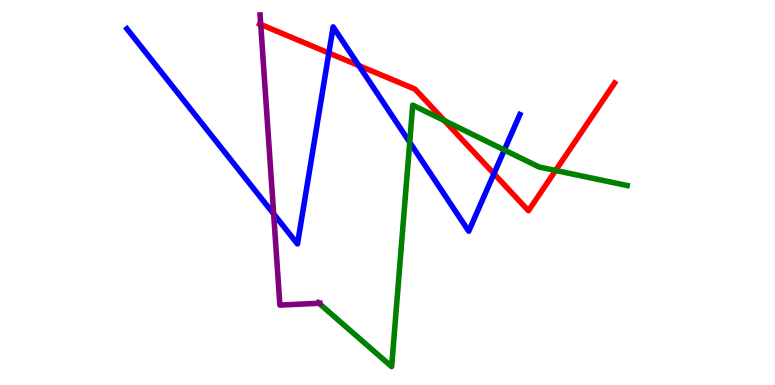[{'lines': ['blue', 'red'], 'intersections': [{'x': 4.24, 'y': 8.62}, {'x': 4.63, 'y': 8.3}, {'x': 6.37, 'y': 5.49}]}, {'lines': ['green', 'red'], 'intersections': [{'x': 5.74, 'y': 6.87}, {'x': 7.17, 'y': 5.57}]}, {'lines': ['purple', 'red'], 'intersections': [{'x': 3.36, 'y': 9.36}]}, {'lines': ['blue', 'green'], 'intersections': [{'x': 5.29, 'y': 6.3}, {'x': 6.51, 'y': 6.1}]}, {'lines': ['blue', 'purple'], 'intersections': [{'x': 3.53, 'y': 4.44}]}, {'lines': ['green', 'purple'], 'intersections': [{'x': 4.12, 'y': 2.12}]}]